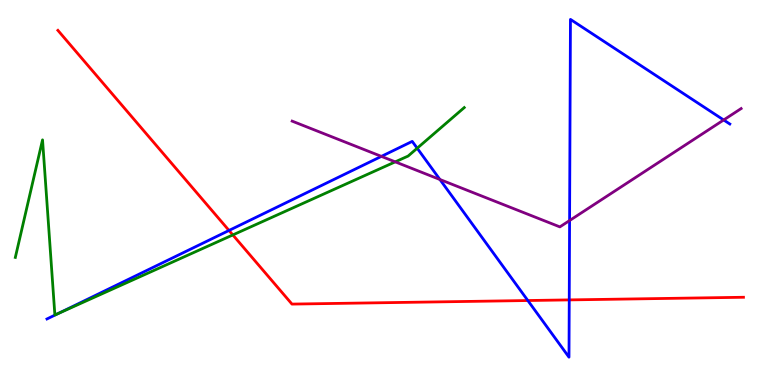[{'lines': ['blue', 'red'], 'intersections': [{'x': 2.95, 'y': 4.01}, {'x': 6.81, 'y': 2.19}, {'x': 7.35, 'y': 2.21}]}, {'lines': ['green', 'red'], 'intersections': [{'x': 3.0, 'y': 3.9}]}, {'lines': ['purple', 'red'], 'intersections': []}, {'lines': ['blue', 'green'], 'intersections': [{'x': 0.748, 'y': 1.85}, {'x': 5.38, 'y': 6.15}]}, {'lines': ['blue', 'purple'], 'intersections': [{'x': 4.92, 'y': 5.94}, {'x': 5.68, 'y': 5.34}, {'x': 7.35, 'y': 4.27}, {'x': 9.34, 'y': 6.88}]}, {'lines': ['green', 'purple'], 'intersections': [{'x': 5.1, 'y': 5.8}]}]